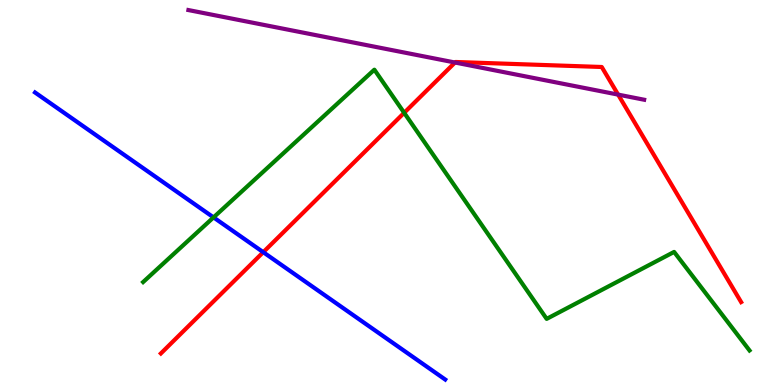[{'lines': ['blue', 'red'], 'intersections': [{'x': 3.4, 'y': 3.45}]}, {'lines': ['green', 'red'], 'intersections': [{'x': 5.22, 'y': 7.07}]}, {'lines': ['purple', 'red'], 'intersections': [{'x': 5.87, 'y': 8.38}, {'x': 7.98, 'y': 7.54}]}, {'lines': ['blue', 'green'], 'intersections': [{'x': 2.76, 'y': 4.35}]}, {'lines': ['blue', 'purple'], 'intersections': []}, {'lines': ['green', 'purple'], 'intersections': []}]